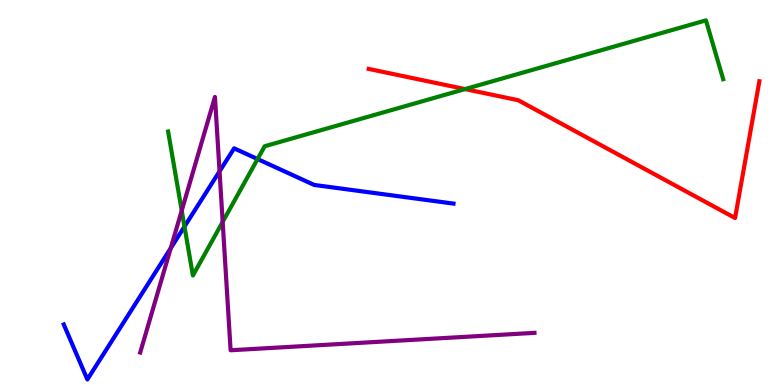[{'lines': ['blue', 'red'], 'intersections': []}, {'lines': ['green', 'red'], 'intersections': [{'x': 6.0, 'y': 7.69}]}, {'lines': ['purple', 'red'], 'intersections': []}, {'lines': ['blue', 'green'], 'intersections': [{'x': 2.38, 'y': 4.12}, {'x': 3.32, 'y': 5.87}]}, {'lines': ['blue', 'purple'], 'intersections': [{'x': 2.2, 'y': 3.55}, {'x': 2.83, 'y': 5.55}]}, {'lines': ['green', 'purple'], 'intersections': [{'x': 2.34, 'y': 4.53}, {'x': 2.87, 'y': 4.24}]}]